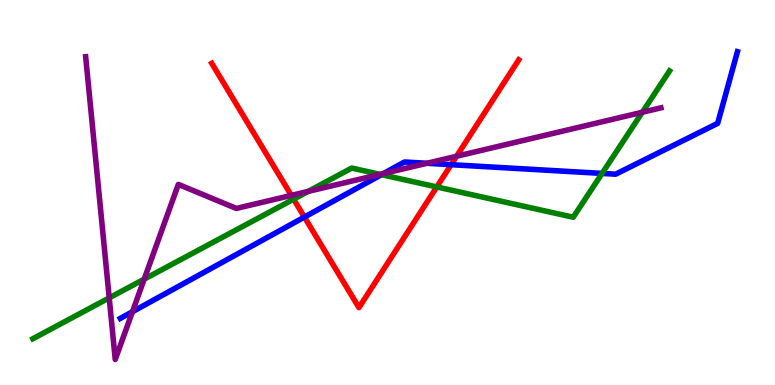[{'lines': ['blue', 'red'], 'intersections': [{'x': 3.93, 'y': 4.36}, {'x': 5.82, 'y': 5.72}]}, {'lines': ['green', 'red'], 'intersections': [{'x': 3.79, 'y': 4.83}, {'x': 5.64, 'y': 5.14}]}, {'lines': ['purple', 'red'], 'intersections': [{'x': 3.76, 'y': 4.92}, {'x': 5.89, 'y': 5.94}]}, {'lines': ['blue', 'green'], 'intersections': [{'x': 4.92, 'y': 5.46}, {'x': 7.77, 'y': 5.5}]}, {'lines': ['blue', 'purple'], 'intersections': [{'x': 1.71, 'y': 1.9}, {'x': 4.95, 'y': 5.49}, {'x': 5.51, 'y': 5.76}]}, {'lines': ['green', 'purple'], 'intersections': [{'x': 1.41, 'y': 2.26}, {'x': 1.86, 'y': 2.75}, {'x': 3.98, 'y': 5.03}, {'x': 4.9, 'y': 5.47}, {'x': 8.29, 'y': 7.08}]}]